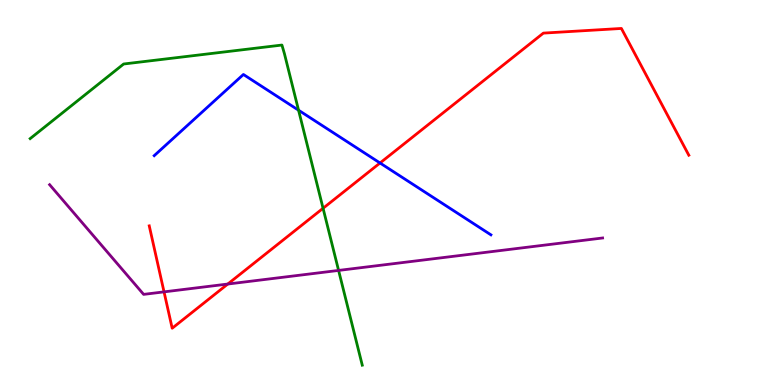[{'lines': ['blue', 'red'], 'intersections': [{'x': 4.9, 'y': 5.77}]}, {'lines': ['green', 'red'], 'intersections': [{'x': 4.17, 'y': 4.59}]}, {'lines': ['purple', 'red'], 'intersections': [{'x': 2.12, 'y': 2.42}, {'x': 2.94, 'y': 2.62}]}, {'lines': ['blue', 'green'], 'intersections': [{'x': 3.85, 'y': 7.14}]}, {'lines': ['blue', 'purple'], 'intersections': []}, {'lines': ['green', 'purple'], 'intersections': [{'x': 4.37, 'y': 2.98}]}]